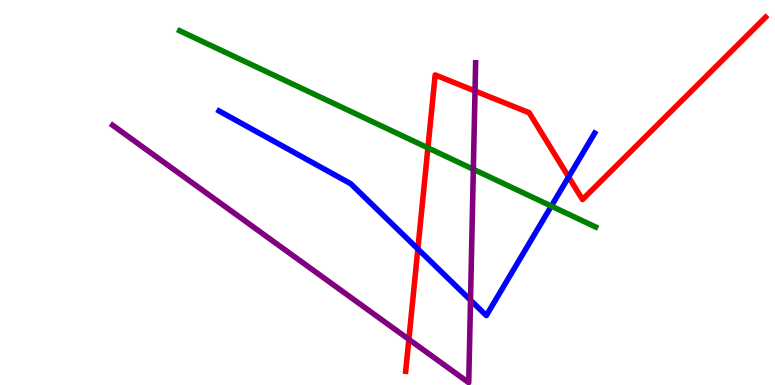[{'lines': ['blue', 'red'], 'intersections': [{'x': 5.39, 'y': 3.53}, {'x': 7.34, 'y': 5.4}]}, {'lines': ['green', 'red'], 'intersections': [{'x': 5.52, 'y': 6.16}]}, {'lines': ['purple', 'red'], 'intersections': [{'x': 5.28, 'y': 1.19}, {'x': 6.13, 'y': 7.64}]}, {'lines': ['blue', 'green'], 'intersections': [{'x': 7.11, 'y': 4.65}]}, {'lines': ['blue', 'purple'], 'intersections': [{'x': 6.07, 'y': 2.2}]}, {'lines': ['green', 'purple'], 'intersections': [{'x': 6.11, 'y': 5.6}]}]